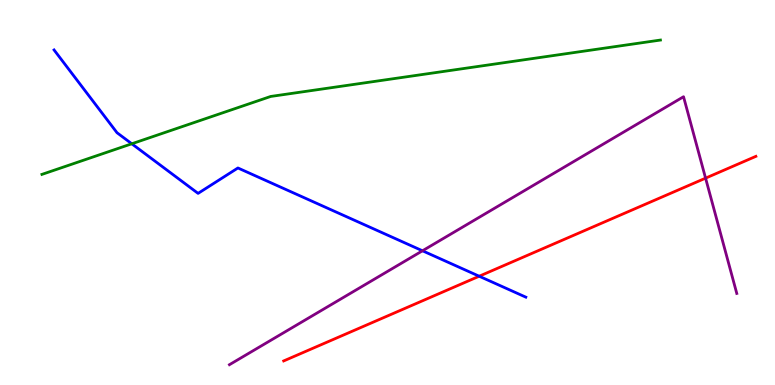[{'lines': ['blue', 'red'], 'intersections': [{'x': 6.18, 'y': 2.83}]}, {'lines': ['green', 'red'], 'intersections': []}, {'lines': ['purple', 'red'], 'intersections': [{'x': 9.1, 'y': 5.37}]}, {'lines': ['blue', 'green'], 'intersections': [{'x': 1.7, 'y': 6.27}]}, {'lines': ['blue', 'purple'], 'intersections': [{'x': 5.45, 'y': 3.49}]}, {'lines': ['green', 'purple'], 'intersections': []}]